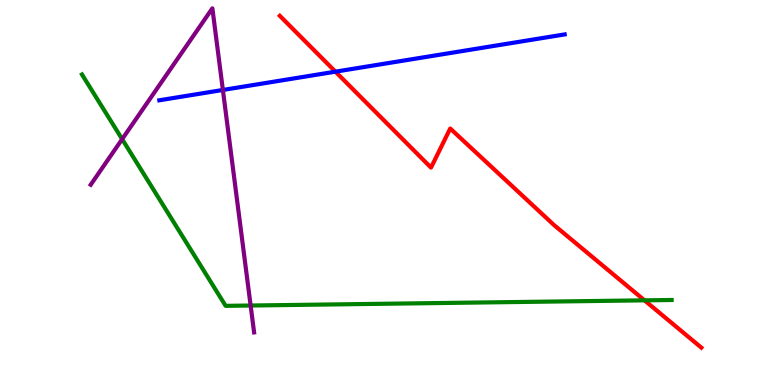[{'lines': ['blue', 'red'], 'intersections': [{'x': 4.33, 'y': 8.14}]}, {'lines': ['green', 'red'], 'intersections': [{'x': 8.32, 'y': 2.2}]}, {'lines': ['purple', 'red'], 'intersections': []}, {'lines': ['blue', 'green'], 'intersections': []}, {'lines': ['blue', 'purple'], 'intersections': [{'x': 2.88, 'y': 7.66}]}, {'lines': ['green', 'purple'], 'intersections': [{'x': 1.58, 'y': 6.39}, {'x': 3.23, 'y': 2.06}]}]